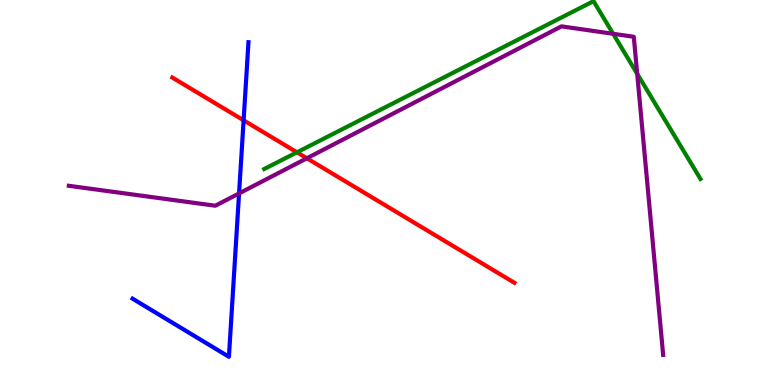[{'lines': ['blue', 'red'], 'intersections': [{'x': 3.14, 'y': 6.88}]}, {'lines': ['green', 'red'], 'intersections': [{'x': 3.83, 'y': 6.04}]}, {'lines': ['purple', 'red'], 'intersections': [{'x': 3.96, 'y': 5.89}]}, {'lines': ['blue', 'green'], 'intersections': []}, {'lines': ['blue', 'purple'], 'intersections': [{'x': 3.08, 'y': 4.98}]}, {'lines': ['green', 'purple'], 'intersections': [{'x': 7.91, 'y': 9.12}, {'x': 8.22, 'y': 8.08}]}]